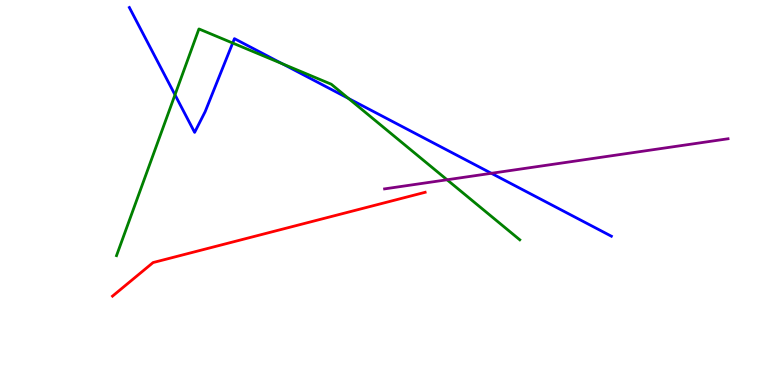[{'lines': ['blue', 'red'], 'intersections': []}, {'lines': ['green', 'red'], 'intersections': []}, {'lines': ['purple', 'red'], 'intersections': []}, {'lines': ['blue', 'green'], 'intersections': [{'x': 2.26, 'y': 7.54}, {'x': 3.0, 'y': 8.88}, {'x': 3.64, 'y': 8.34}, {'x': 4.5, 'y': 7.44}]}, {'lines': ['blue', 'purple'], 'intersections': [{'x': 6.34, 'y': 5.5}]}, {'lines': ['green', 'purple'], 'intersections': [{'x': 5.77, 'y': 5.33}]}]